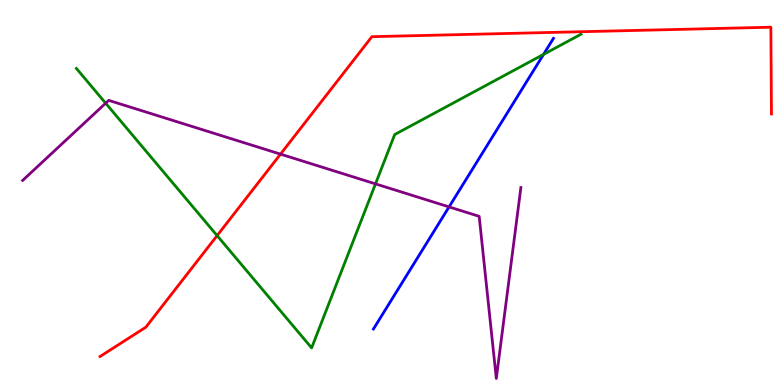[{'lines': ['blue', 'red'], 'intersections': []}, {'lines': ['green', 'red'], 'intersections': [{'x': 2.8, 'y': 3.88}]}, {'lines': ['purple', 'red'], 'intersections': [{'x': 3.62, 'y': 6.0}]}, {'lines': ['blue', 'green'], 'intersections': [{'x': 7.01, 'y': 8.59}]}, {'lines': ['blue', 'purple'], 'intersections': [{'x': 5.79, 'y': 4.63}]}, {'lines': ['green', 'purple'], 'intersections': [{'x': 1.36, 'y': 7.32}, {'x': 4.85, 'y': 5.22}]}]